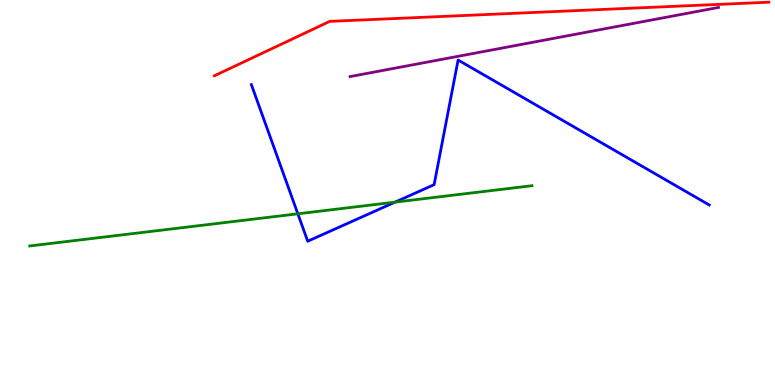[{'lines': ['blue', 'red'], 'intersections': []}, {'lines': ['green', 'red'], 'intersections': []}, {'lines': ['purple', 'red'], 'intersections': []}, {'lines': ['blue', 'green'], 'intersections': [{'x': 3.84, 'y': 4.45}, {'x': 5.1, 'y': 4.75}]}, {'lines': ['blue', 'purple'], 'intersections': []}, {'lines': ['green', 'purple'], 'intersections': []}]